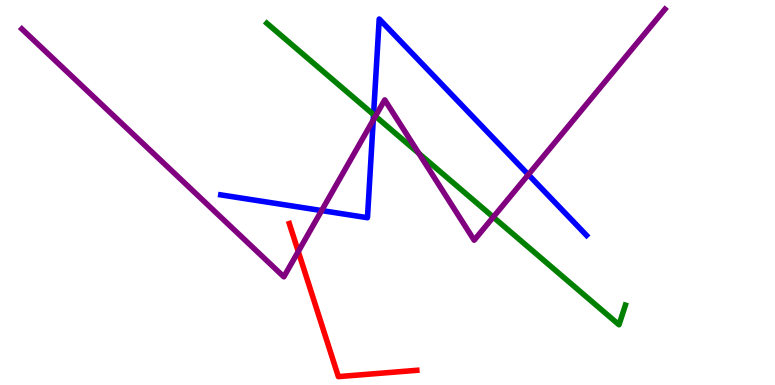[{'lines': ['blue', 'red'], 'intersections': []}, {'lines': ['green', 'red'], 'intersections': []}, {'lines': ['purple', 'red'], 'intersections': [{'x': 3.85, 'y': 3.47}]}, {'lines': ['blue', 'green'], 'intersections': [{'x': 4.82, 'y': 7.02}]}, {'lines': ['blue', 'purple'], 'intersections': [{'x': 4.15, 'y': 4.53}, {'x': 4.82, 'y': 6.88}, {'x': 6.82, 'y': 5.46}]}, {'lines': ['green', 'purple'], 'intersections': [{'x': 4.84, 'y': 6.98}, {'x': 5.4, 'y': 6.02}, {'x': 6.36, 'y': 4.36}]}]